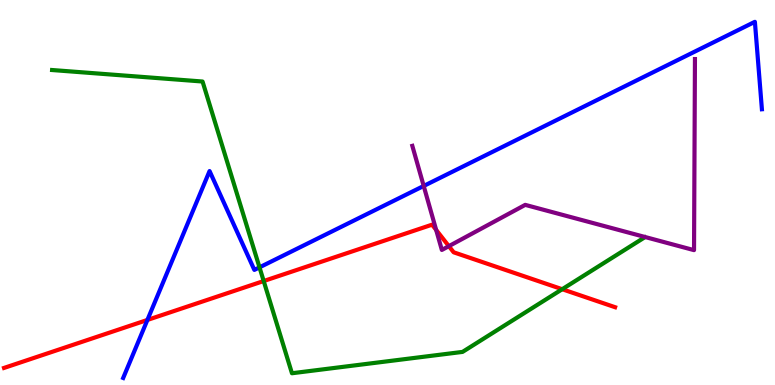[{'lines': ['blue', 'red'], 'intersections': [{'x': 1.9, 'y': 1.69}]}, {'lines': ['green', 'red'], 'intersections': [{'x': 3.4, 'y': 2.7}, {'x': 7.25, 'y': 2.49}]}, {'lines': ['purple', 'red'], 'intersections': [{'x': 5.63, 'y': 4.03}, {'x': 5.79, 'y': 3.61}]}, {'lines': ['blue', 'green'], 'intersections': [{'x': 3.35, 'y': 3.06}]}, {'lines': ['blue', 'purple'], 'intersections': [{'x': 5.47, 'y': 5.17}]}, {'lines': ['green', 'purple'], 'intersections': []}]